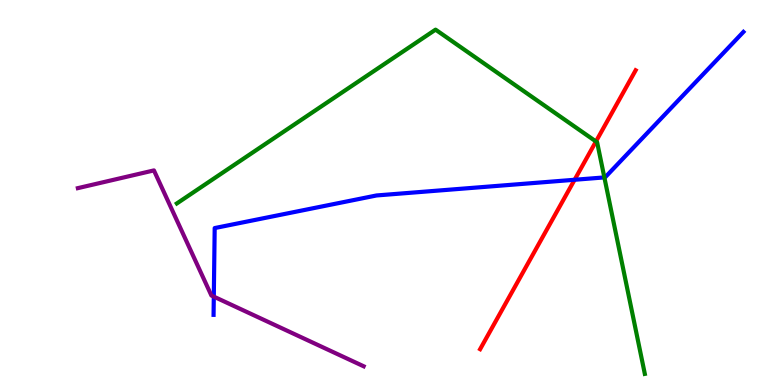[{'lines': ['blue', 'red'], 'intersections': [{'x': 7.41, 'y': 5.33}]}, {'lines': ['green', 'red'], 'intersections': [{'x': 7.69, 'y': 6.33}]}, {'lines': ['purple', 'red'], 'intersections': []}, {'lines': ['blue', 'green'], 'intersections': [{'x': 7.8, 'y': 5.39}]}, {'lines': ['blue', 'purple'], 'intersections': [{'x': 2.76, 'y': 2.3}]}, {'lines': ['green', 'purple'], 'intersections': []}]